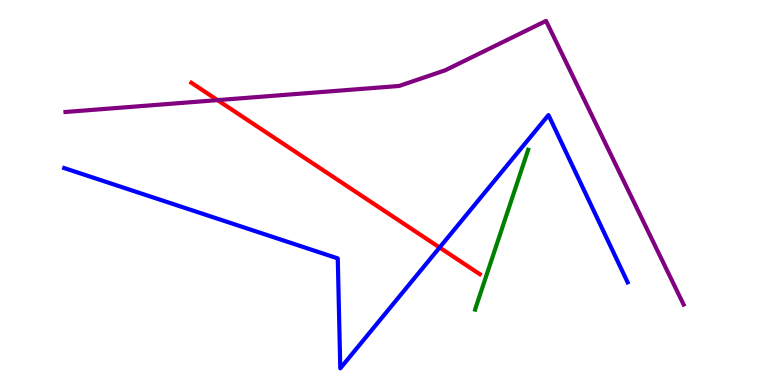[{'lines': ['blue', 'red'], 'intersections': [{'x': 5.67, 'y': 3.57}]}, {'lines': ['green', 'red'], 'intersections': []}, {'lines': ['purple', 'red'], 'intersections': [{'x': 2.81, 'y': 7.4}]}, {'lines': ['blue', 'green'], 'intersections': []}, {'lines': ['blue', 'purple'], 'intersections': []}, {'lines': ['green', 'purple'], 'intersections': []}]